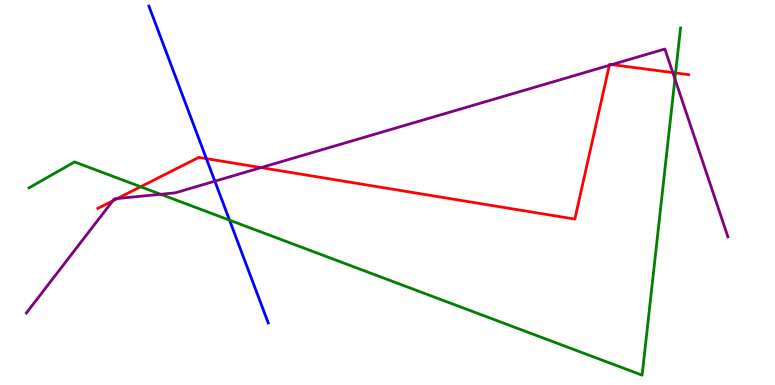[{'lines': ['blue', 'red'], 'intersections': [{'x': 2.66, 'y': 5.88}]}, {'lines': ['green', 'red'], 'intersections': [{'x': 1.81, 'y': 5.15}, {'x': 8.72, 'y': 8.1}]}, {'lines': ['purple', 'red'], 'intersections': [{'x': 1.45, 'y': 4.78}, {'x': 1.51, 'y': 4.84}, {'x': 3.37, 'y': 5.65}, {'x': 7.86, 'y': 8.3}, {'x': 7.89, 'y': 8.32}, {'x': 8.68, 'y': 8.11}]}, {'lines': ['blue', 'green'], 'intersections': [{'x': 2.96, 'y': 4.28}]}, {'lines': ['blue', 'purple'], 'intersections': [{'x': 2.77, 'y': 5.29}]}, {'lines': ['green', 'purple'], 'intersections': [{'x': 2.07, 'y': 4.95}, {'x': 8.71, 'y': 7.95}]}]